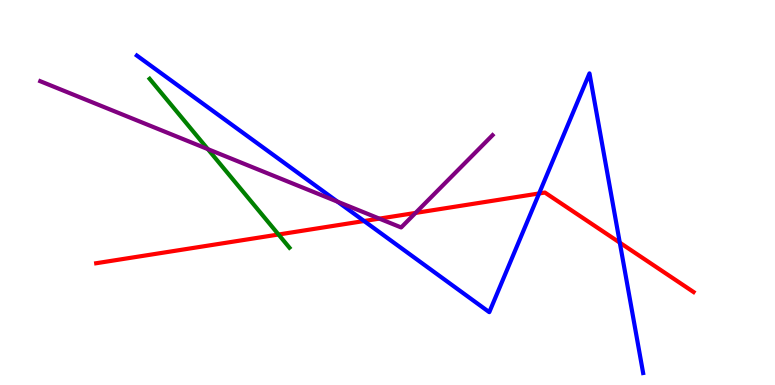[{'lines': ['blue', 'red'], 'intersections': [{'x': 4.7, 'y': 4.26}, {'x': 6.96, 'y': 4.98}, {'x': 8.0, 'y': 3.7}]}, {'lines': ['green', 'red'], 'intersections': [{'x': 3.59, 'y': 3.91}]}, {'lines': ['purple', 'red'], 'intersections': [{'x': 4.89, 'y': 4.32}, {'x': 5.36, 'y': 4.47}]}, {'lines': ['blue', 'green'], 'intersections': []}, {'lines': ['blue', 'purple'], 'intersections': [{'x': 4.36, 'y': 4.76}]}, {'lines': ['green', 'purple'], 'intersections': [{'x': 2.68, 'y': 6.13}]}]